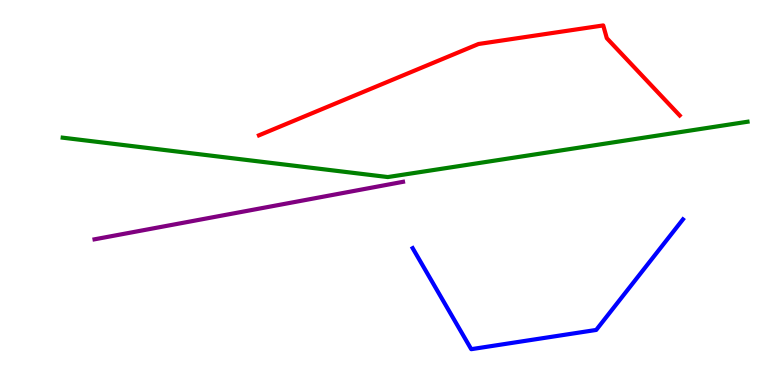[{'lines': ['blue', 'red'], 'intersections': []}, {'lines': ['green', 'red'], 'intersections': []}, {'lines': ['purple', 'red'], 'intersections': []}, {'lines': ['blue', 'green'], 'intersections': []}, {'lines': ['blue', 'purple'], 'intersections': []}, {'lines': ['green', 'purple'], 'intersections': []}]